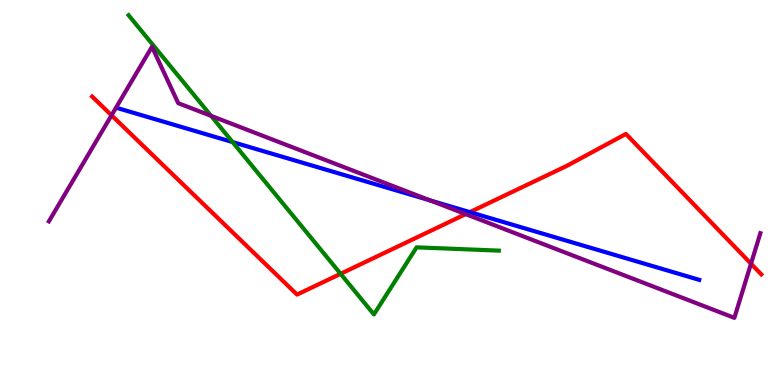[{'lines': ['blue', 'red'], 'intersections': [{'x': 6.06, 'y': 4.49}]}, {'lines': ['green', 'red'], 'intersections': [{'x': 4.39, 'y': 2.89}]}, {'lines': ['purple', 'red'], 'intersections': [{'x': 1.44, 'y': 7.01}, {'x': 6.01, 'y': 4.44}, {'x': 9.69, 'y': 3.15}]}, {'lines': ['blue', 'green'], 'intersections': [{'x': 3.0, 'y': 6.31}]}, {'lines': ['blue', 'purple'], 'intersections': [{'x': 5.55, 'y': 4.8}]}, {'lines': ['green', 'purple'], 'intersections': [{'x': 2.72, 'y': 6.99}]}]